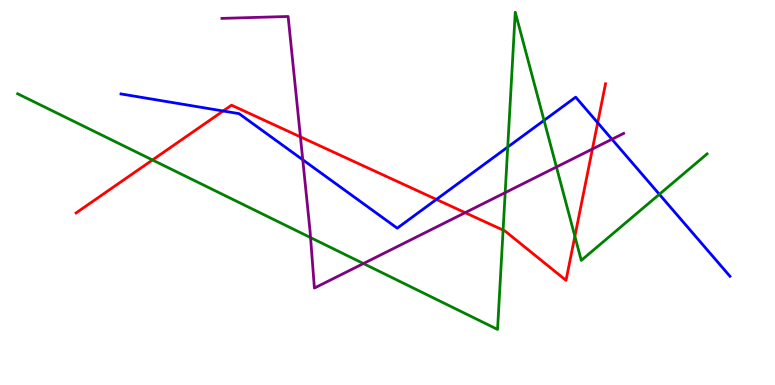[{'lines': ['blue', 'red'], 'intersections': [{'x': 2.88, 'y': 7.12}, {'x': 5.63, 'y': 4.82}, {'x': 7.71, 'y': 6.81}]}, {'lines': ['green', 'red'], 'intersections': [{'x': 1.97, 'y': 5.84}, {'x': 6.49, 'y': 4.02}, {'x': 7.42, 'y': 3.86}]}, {'lines': ['purple', 'red'], 'intersections': [{'x': 3.88, 'y': 6.44}, {'x': 6.0, 'y': 4.48}, {'x': 7.64, 'y': 6.13}]}, {'lines': ['blue', 'green'], 'intersections': [{'x': 6.55, 'y': 6.18}, {'x': 7.02, 'y': 6.87}, {'x': 8.51, 'y': 4.95}]}, {'lines': ['blue', 'purple'], 'intersections': [{'x': 3.91, 'y': 5.85}, {'x': 7.9, 'y': 6.38}]}, {'lines': ['green', 'purple'], 'intersections': [{'x': 4.01, 'y': 3.83}, {'x': 4.69, 'y': 3.15}, {'x': 6.52, 'y': 5.0}, {'x': 7.18, 'y': 5.66}]}]